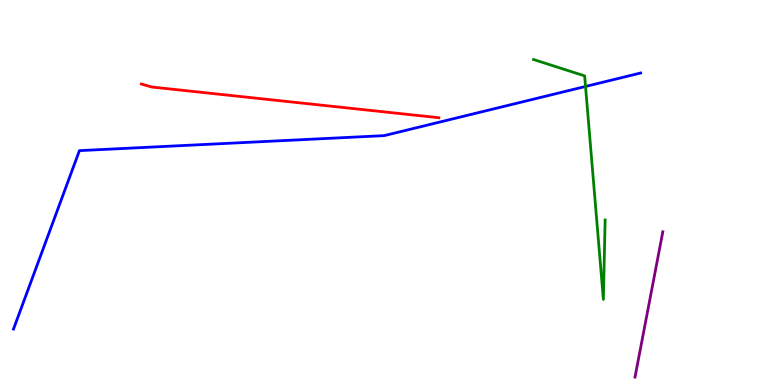[{'lines': ['blue', 'red'], 'intersections': []}, {'lines': ['green', 'red'], 'intersections': []}, {'lines': ['purple', 'red'], 'intersections': []}, {'lines': ['blue', 'green'], 'intersections': [{'x': 7.56, 'y': 7.75}]}, {'lines': ['blue', 'purple'], 'intersections': []}, {'lines': ['green', 'purple'], 'intersections': []}]